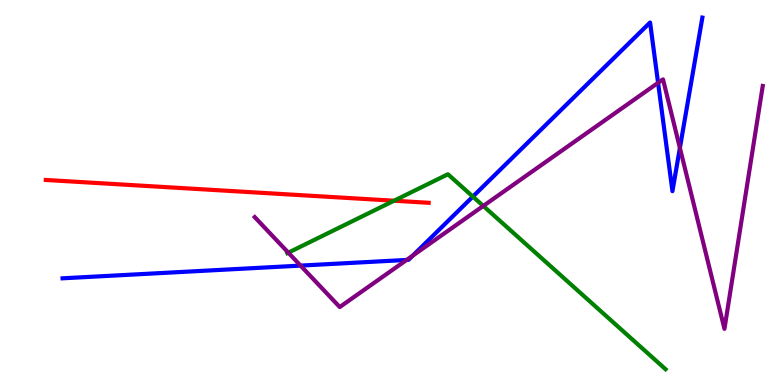[{'lines': ['blue', 'red'], 'intersections': []}, {'lines': ['green', 'red'], 'intersections': [{'x': 5.08, 'y': 4.79}]}, {'lines': ['purple', 'red'], 'intersections': []}, {'lines': ['blue', 'green'], 'intersections': [{'x': 6.1, 'y': 4.89}]}, {'lines': ['blue', 'purple'], 'intersections': [{'x': 3.88, 'y': 3.1}, {'x': 5.25, 'y': 3.25}, {'x': 5.33, 'y': 3.36}, {'x': 8.49, 'y': 7.85}, {'x': 8.77, 'y': 6.16}]}, {'lines': ['green', 'purple'], 'intersections': [{'x': 3.72, 'y': 3.44}, {'x': 6.24, 'y': 4.65}]}]